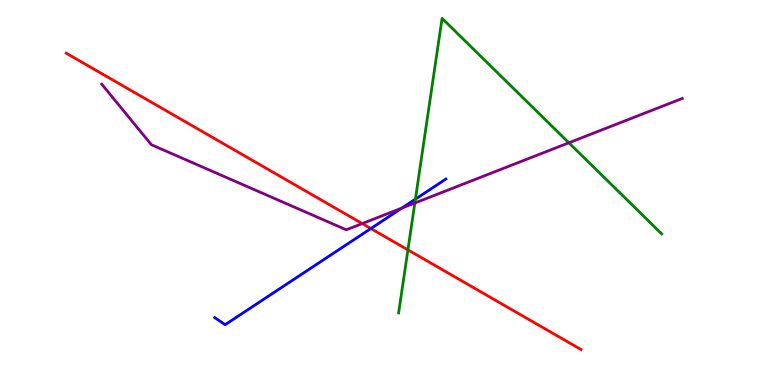[{'lines': ['blue', 'red'], 'intersections': [{'x': 4.79, 'y': 4.06}]}, {'lines': ['green', 'red'], 'intersections': [{'x': 5.26, 'y': 3.51}]}, {'lines': ['purple', 'red'], 'intersections': [{'x': 4.67, 'y': 4.19}]}, {'lines': ['blue', 'green'], 'intersections': [{'x': 5.36, 'y': 4.83}]}, {'lines': ['blue', 'purple'], 'intersections': [{'x': 5.19, 'y': 4.6}]}, {'lines': ['green', 'purple'], 'intersections': [{'x': 5.35, 'y': 4.73}, {'x': 7.34, 'y': 6.29}]}]